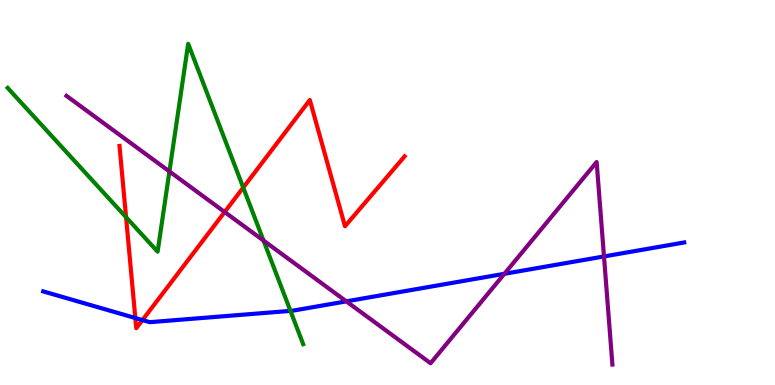[{'lines': ['blue', 'red'], 'intersections': [{'x': 1.75, 'y': 1.74}, {'x': 1.84, 'y': 1.69}]}, {'lines': ['green', 'red'], 'intersections': [{'x': 1.63, 'y': 4.36}, {'x': 3.14, 'y': 5.13}]}, {'lines': ['purple', 'red'], 'intersections': [{'x': 2.9, 'y': 4.49}]}, {'lines': ['blue', 'green'], 'intersections': [{'x': 3.75, 'y': 1.93}]}, {'lines': ['blue', 'purple'], 'intersections': [{'x': 4.47, 'y': 2.17}, {'x': 6.51, 'y': 2.89}, {'x': 7.79, 'y': 3.34}]}, {'lines': ['green', 'purple'], 'intersections': [{'x': 2.19, 'y': 5.55}, {'x': 3.4, 'y': 3.75}]}]